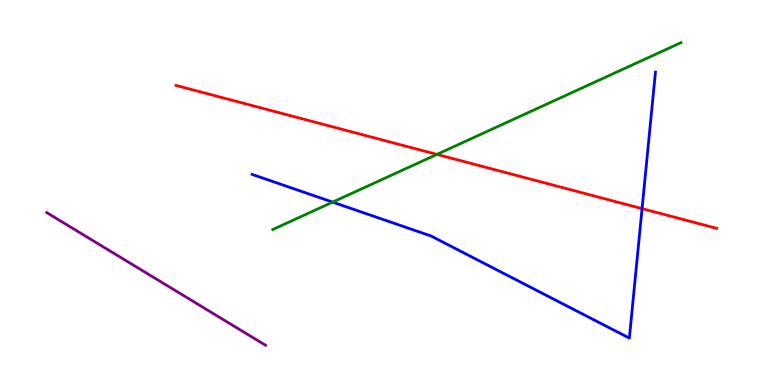[{'lines': ['blue', 'red'], 'intersections': [{'x': 8.28, 'y': 4.58}]}, {'lines': ['green', 'red'], 'intersections': [{'x': 5.64, 'y': 5.99}]}, {'lines': ['purple', 'red'], 'intersections': []}, {'lines': ['blue', 'green'], 'intersections': [{'x': 4.29, 'y': 4.75}]}, {'lines': ['blue', 'purple'], 'intersections': []}, {'lines': ['green', 'purple'], 'intersections': []}]